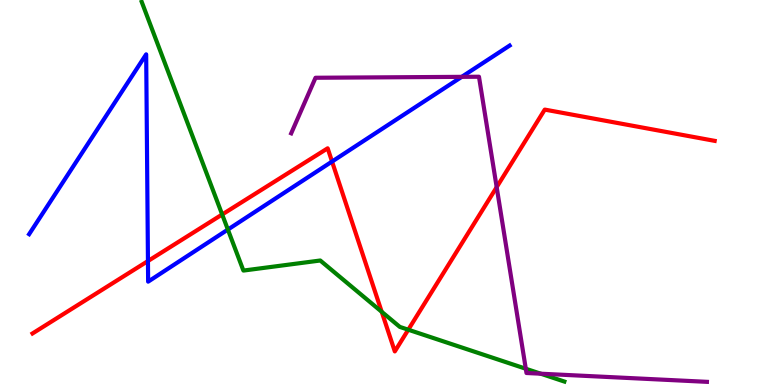[{'lines': ['blue', 'red'], 'intersections': [{'x': 1.91, 'y': 3.22}, {'x': 4.28, 'y': 5.8}]}, {'lines': ['green', 'red'], 'intersections': [{'x': 2.87, 'y': 4.43}, {'x': 4.93, 'y': 1.9}, {'x': 5.27, 'y': 1.44}]}, {'lines': ['purple', 'red'], 'intersections': [{'x': 6.41, 'y': 5.14}]}, {'lines': ['blue', 'green'], 'intersections': [{'x': 2.94, 'y': 4.04}]}, {'lines': ['blue', 'purple'], 'intersections': [{'x': 5.96, 'y': 8.0}]}, {'lines': ['green', 'purple'], 'intersections': [{'x': 6.78, 'y': 0.422}, {'x': 6.98, 'y': 0.294}]}]